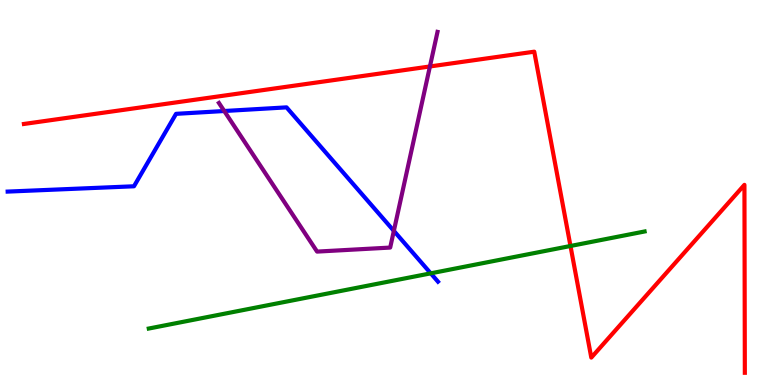[{'lines': ['blue', 'red'], 'intersections': []}, {'lines': ['green', 'red'], 'intersections': [{'x': 7.36, 'y': 3.61}]}, {'lines': ['purple', 'red'], 'intersections': [{'x': 5.55, 'y': 8.27}]}, {'lines': ['blue', 'green'], 'intersections': [{'x': 5.56, 'y': 2.9}]}, {'lines': ['blue', 'purple'], 'intersections': [{'x': 2.89, 'y': 7.12}, {'x': 5.08, 'y': 4.0}]}, {'lines': ['green', 'purple'], 'intersections': []}]